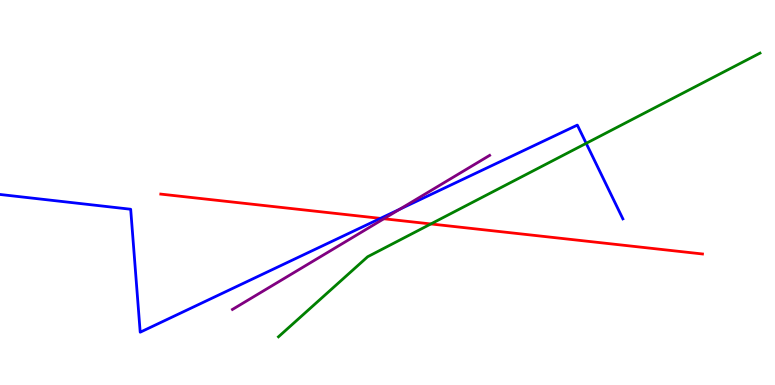[{'lines': ['blue', 'red'], 'intersections': [{'x': 4.91, 'y': 4.33}]}, {'lines': ['green', 'red'], 'intersections': [{'x': 5.56, 'y': 4.18}]}, {'lines': ['purple', 'red'], 'intersections': [{'x': 4.95, 'y': 4.32}]}, {'lines': ['blue', 'green'], 'intersections': [{'x': 7.56, 'y': 6.28}]}, {'lines': ['blue', 'purple'], 'intersections': [{'x': 5.16, 'y': 4.56}]}, {'lines': ['green', 'purple'], 'intersections': []}]